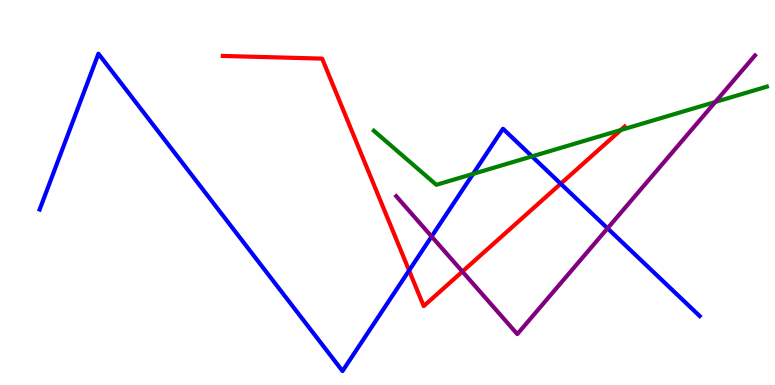[{'lines': ['blue', 'red'], 'intersections': [{'x': 5.28, 'y': 2.97}, {'x': 7.23, 'y': 5.23}]}, {'lines': ['green', 'red'], 'intersections': [{'x': 8.01, 'y': 6.62}]}, {'lines': ['purple', 'red'], 'intersections': [{'x': 5.97, 'y': 2.95}]}, {'lines': ['blue', 'green'], 'intersections': [{'x': 6.1, 'y': 5.48}, {'x': 6.86, 'y': 5.94}]}, {'lines': ['blue', 'purple'], 'intersections': [{'x': 5.57, 'y': 3.86}, {'x': 7.84, 'y': 4.07}]}, {'lines': ['green', 'purple'], 'intersections': [{'x': 9.23, 'y': 7.35}]}]